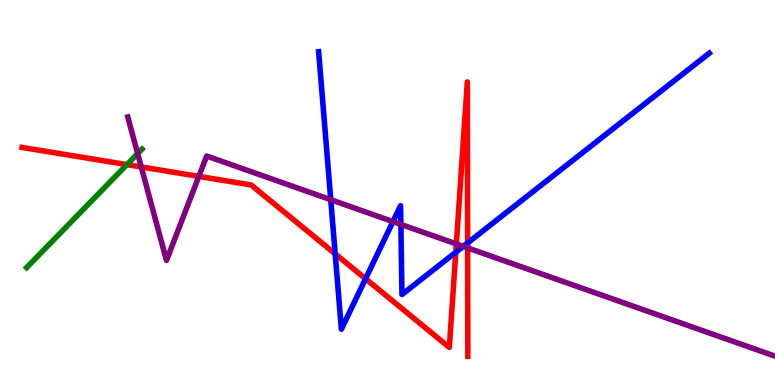[{'lines': ['blue', 'red'], 'intersections': [{'x': 4.33, 'y': 3.41}, {'x': 4.72, 'y': 2.76}, {'x': 5.88, 'y': 3.45}, {'x': 6.03, 'y': 3.69}]}, {'lines': ['green', 'red'], 'intersections': [{'x': 1.64, 'y': 5.72}]}, {'lines': ['purple', 'red'], 'intersections': [{'x': 1.82, 'y': 5.66}, {'x': 2.57, 'y': 5.42}, {'x': 5.89, 'y': 3.66}, {'x': 6.03, 'y': 3.56}]}, {'lines': ['blue', 'green'], 'intersections': []}, {'lines': ['blue', 'purple'], 'intersections': [{'x': 4.27, 'y': 4.81}, {'x': 5.07, 'y': 4.24}, {'x': 5.17, 'y': 4.17}, {'x': 5.98, 'y': 3.6}]}, {'lines': ['green', 'purple'], 'intersections': [{'x': 1.78, 'y': 6.01}]}]